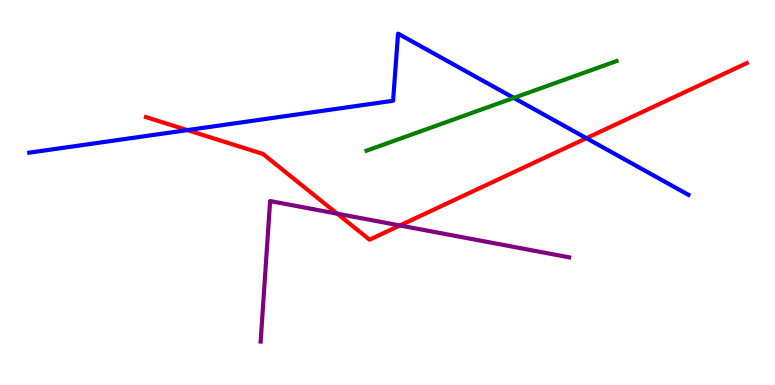[{'lines': ['blue', 'red'], 'intersections': [{'x': 2.42, 'y': 6.62}, {'x': 7.57, 'y': 6.41}]}, {'lines': ['green', 'red'], 'intersections': []}, {'lines': ['purple', 'red'], 'intersections': [{'x': 4.35, 'y': 4.45}, {'x': 5.16, 'y': 4.14}]}, {'lines': ['blue', 'green'], 'intersections': [{'x': 6.63, 'y': 7.46}]}, {'lines': ['blue', 'purple'], 'intersections': []}, {'lines': ['green', 'purple'], 'intersections': []}]